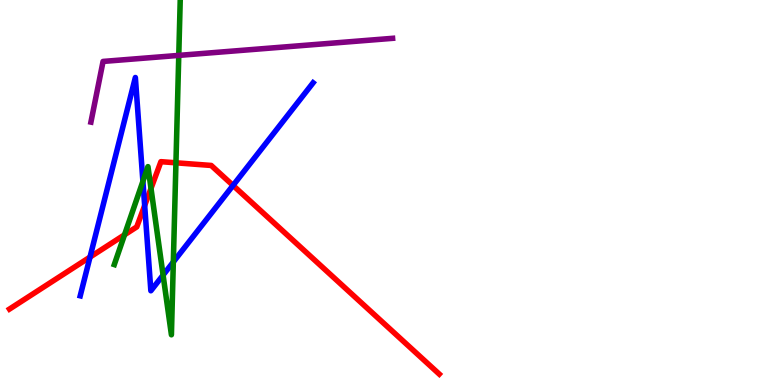[{'lines': ['blue', 'red'], 'intersections': [{'x': 1.16, 'y': 3.32}, {'x': 1.87, 'y': 4.66}, {'x': 3.01, 'y': 5.18}]}, {'lines': ['green', 'red'], 'intersections': [{'x': 1.61, 'y': 3.9}, {'x': 1.95, 'y': 5.11}, {'x': 2.27, 'y': 5.77}]}, {'lines': ['purple', 'red'], 'intersections': []}, {'lines': ['blue', 'green'], 'intersections': [{'x': 1.84, 'y': 5.29}, {'x': 2.1, 'y': 2.85}, {'x': 2.24, 'y': 3.2}]}, {'lines': ['blue', 'purple'], 'intersections': []}, {'lines': ['green', 'purple'], 'intersections': [{'x': 2.31, 'y': 8.56}]}]